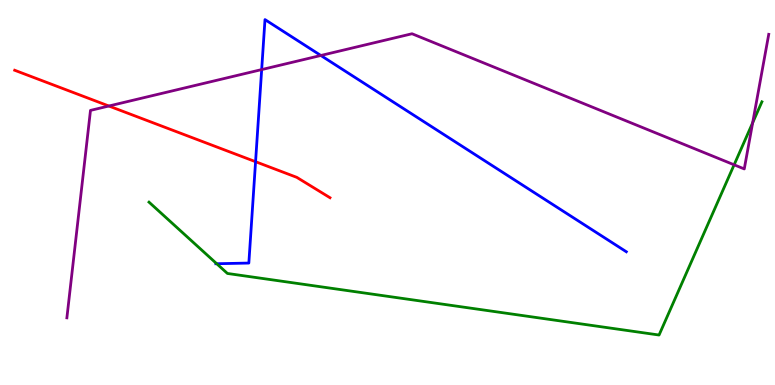[{'lines': ['blue', 'red'], 'intersections': [{'x': 3.3, 'y': 5.8}]}, {'lines': ['green', 'red'], 'intersections': []}, {'lines': ['purple', 'red'], 'intersections': [{'x': 1.4, 'y': 7.25}]}, {'lines': ['blue', 'green'], 'intersections': [{'x': 2.8, 'y': 3.15}]}, {'lines': ['blue', 'purple'], 'intersections': [{'x': 3.38, 'y': 8.19}, {'x': 4.14, 'y': 8.56}]}, {'lines': ['green', 'purple'], 'intersections': [{'x': 9.47, 'y': 5.72}, {'x': 9.71, 'y': 6.81}]}]